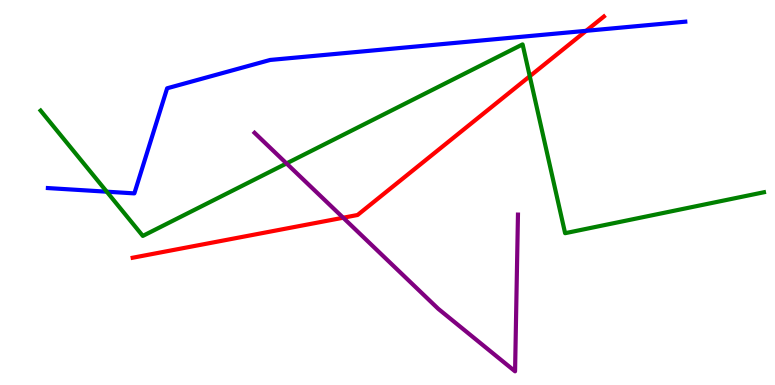[{'lines': ['blue', 'red'], 'intersections': [{'x': 7.56, 'y': 9.2}]}, {'lines': ['green', 'red'], 'intersections': [{'x': 6.84, 'y': 8.02}]}, {'lines': ['purple', 'red'], 'intersections': [{'x': 4.43, 'y': 4.34}]}, {'lines': ['blue', 'green'], 'intersections': [{'x': 1.38, 'y': 5.02}]}, {'lines': ['blue', 'purple'], 'intersections': []}, {'lines': ['green', 'purple'], 'intersections': [{'x': 3.7, 'y': 5.75}]}]